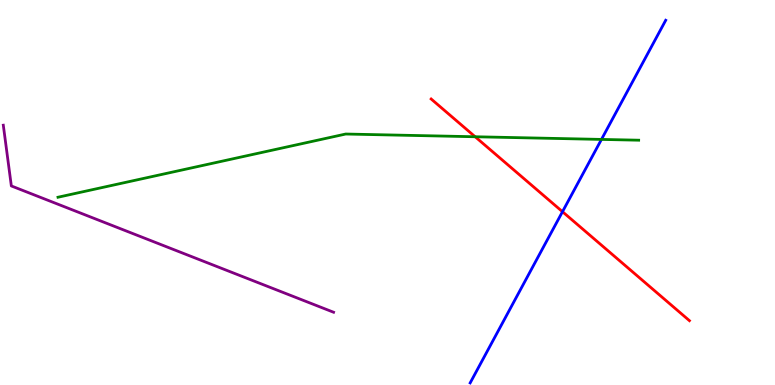[{'lines': ['blue', 'red'], 'intersections': [{'x': 7.26, 'y': 4.5}]}, {'lines': ['green', 'red'], 'intersections': [{'x': 6.13, 'y': 6.45}]}, {'lines': ['purple', 'red'], 'intersections': []}, {'lines': ['blue', 'green'], 'intersections': [{'x': 7.76, 'y': 6.38}]}, {'lines': ['blue', 'purple'], 'intersections': []}, {'lines': ['green', 'purple'], 'intersections': []}]